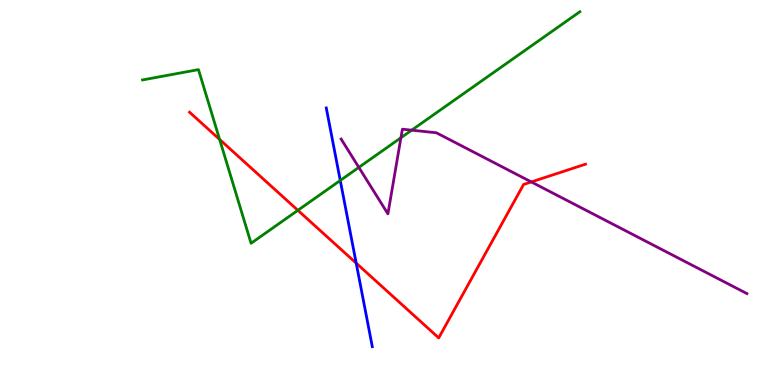[{'lines': ['blue', 'red'], 'intersections': [{'x': 4.6, 'y': 3.16}]}, {'lines': ['green', 'red'], 'intersections': [{'x': 2.83, 'y': 6.38}, {'x': 3.84, 'y': 4.54}]}, {'lines': ['purple', 'red'], 'intersections': [{'x': 6.86, 'y': 5.27}]}, {'lines': ['blue', 'green'], 'intersections': [{'x': 4.39, 'y': 5.31}]}, {'lines': ['blue', 'purple'], 'intersections': []}, {'lines': ['green', 'purple'], 'intersections': [{'x': 4.63, 'y': 5.65}, {'x': 5.17, 'y': 6.42}, {'x': 5.31, 'y': 6.62}]}]